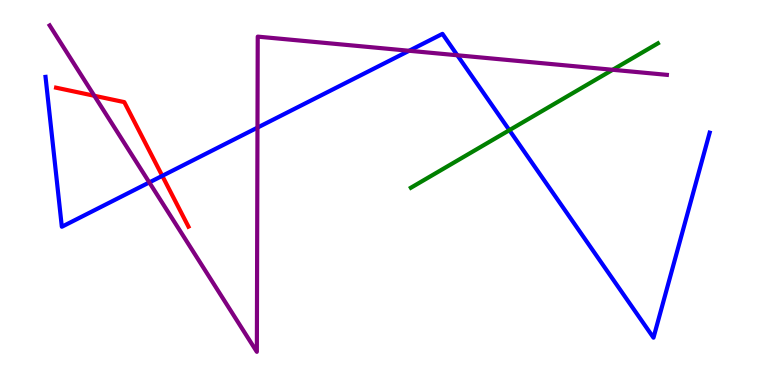[{'lines': ['blue', 'red'], 'intersections': [{'x': 2.09, 'y': 5.43}]}, {'lines': ['green', 'red'], 'intersections': []}, {'lines': ['purple', 'red'], 'intersections': [{'x': 1.22, 'y': 7.51}]}, {'lines': ['blue', 'green'], 'intersections': [{'x': 6.57, 'y': 6.62}]}, {'lines': ['blue', 'purple'], 'intersections': [{'x': 1.93, 'y': 5.26}, {'x': 3.32, 'y': 6.69}, {'x': 5.28, 'y': 8.68}, {'x': 5.9, 'y': 8.56}]}, {'lines': ['green', 'purple'], 'intersections': [{'x': 7.91, 'y': 8.19}]}]